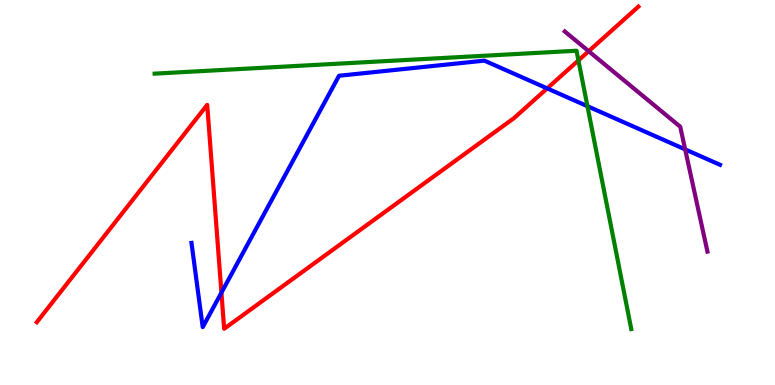[{'lines': ['blue', 'red'], 'intersections': [{'x': 2.86, 'y': 2.4}, {'x': 7.06, 'y': 7.7}]}, {'lines': ['green', 'red'], 'intersections': [{'x': 7.46, 'y': 8.43}]}, {'lines': ['purple', 'red'], 'intersections': [{'x': 7.6, 'y': 8.67}]}, {'lines': ['blue', 'green'], 'intersections': [{'x': 7.58, 'y': 7.24}]}, {'lines': ['blue', 'purple'], 'intersections': [{'x': 8.84, 'y': 6.12}]}, {'lines': ['green', 'purple'], 'intersections': []}]